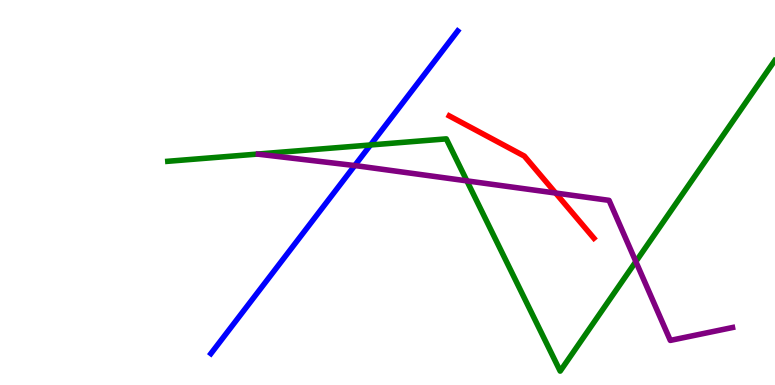[{'lines': ['blue', 'red'], 'intersections': []}, {'lines': ['green', 'red'], 'intersections': []}, {'lines': ['purple', 'red'], 'intersections': [{'x': 7.17, 'y': 4.99}]}, {'lines': ['blue', 'green'], 'intersections': [{'x': 4.78, 'y': 6.23}]}, {'lines': ['blue', 'purple'], 'intersections': [{'x': 4.58, 'y': 5.7}]}, {'lines': ['green', 'purple'], 'intersections': [{'x': 6.02, 'y': 5.3}, {'x': 8.2, 'y': 3.21}]}]